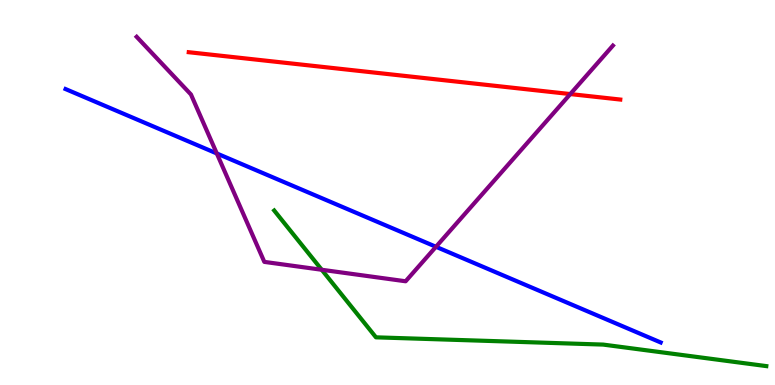[{'lines': ['blue', 'red'], 'intersections': []}, {'lines': ['green', 'red'], 'intersections': []}, {'lines': ['purple', 'red'], 'intersections': [{'x': 7.36, 'y': 7.56}]}, {'lines': ['blue', 'green'], 'intersections': []}, {'lines': ['blue', 'purple'], 'intersections': [{'x': 2.8, 'y': 6.01}, {'x': 5.63, 'y': 3.59}]}, {'lines': ['green', 'purple'], 'intersections': [{'x': 4.15, 'y': 2.99}]}]